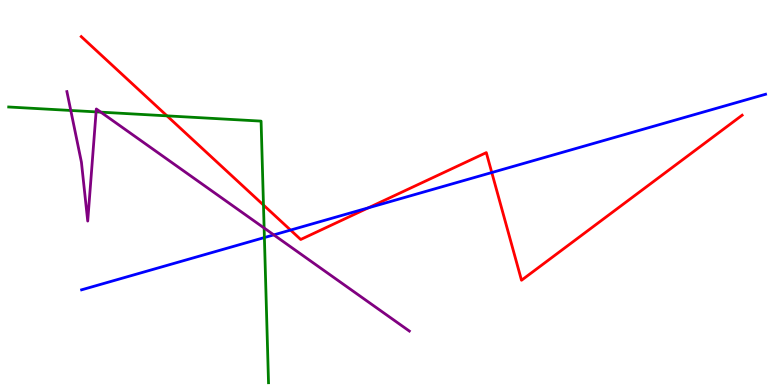[{'lines': ['blue', 'red'], 'intersections': [{'x': 3.75, 'y': 4.02}, {'x': 4.75, 'y': 4.6}, {'x': 6.35, 'y': 5.52}]}, {'lines': ['green', 'red'], 'intersections': [{'x': 2.15, 'y': 6.99}, {'x': 3.4, 'y': 4.67}]}, {'lines': ['purple', 'red'], 'intersections': []}, {'lines': ['blue', 'green'], 'intersections': [{'x': 3.41, 'y': 3.83}]}, {'lines': ['blue', 'purple'], 'intersections': [{'x': 3.53, 'y': 3.9}]}, {'lines': ['green', 'purple'], 'intersections': [{'x': 0.913, 'y': 7.13}, {'x': 1.24, 'y': 7.09}, {'x': 1.3, 'y': 7.09}, {'x': 3.41, 'y': 4.08}]}]